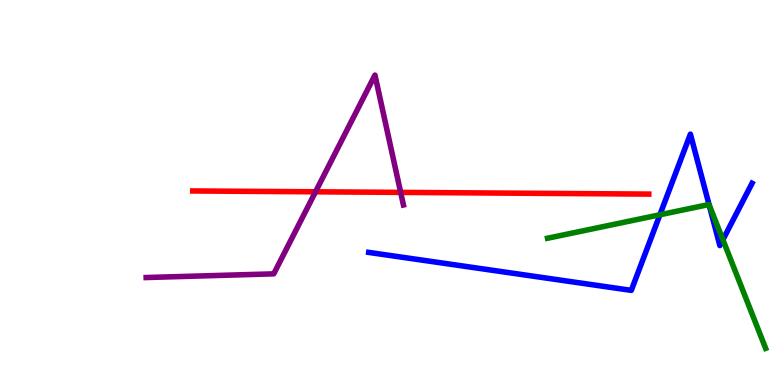[{'lines': ['blue', 'red'], 'intersections': []}, {'lines': ['green', 'red'], 'intersections': []}, {'lines': ['purple', 'red'], 'intersections': [{'x': 4.07, 'y': 5.02}, {'x': 5.17, 'y': 5.0}]}, {'lines': ['blue', 'green'], 'intersections': [{'x': 8.51, 'y': 4.42}, {'x': 9.15, 'y': 4.69}, {'x': 9.33, 'y': 3.77}]}, {'lines': ['blue', 'purple'], 'intersections': []}, {'lines': ['green', 'purple'], 'intersections': []}]